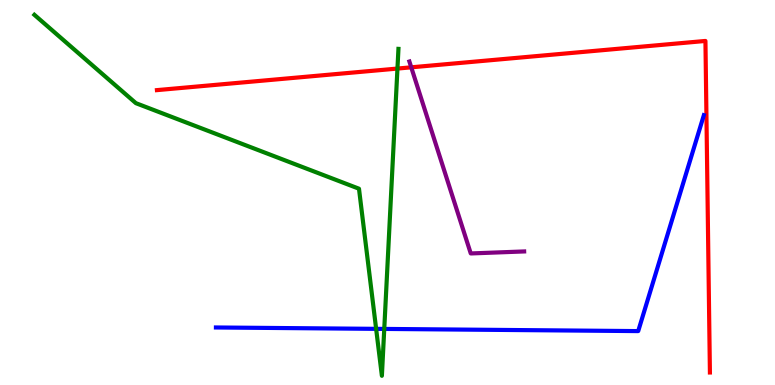[{'lines': ['blue', 'red'], 'intersections': []}, {'lines': ['green', 'red'], 'intersections': [{'x': 5.13, 'y': 8.22}]}, {'lines': ['purple', 'red'], 'intersections': [{'x': 5.31, 'y': 8.25}]}, {'lines': ['blue', 'green'], 'intersections': [{'x': 4.85, 'y': 1.46}, {'x': 4.96, 'y': 1.46}]}, {'lines': ['blue', 'purple'], 'intersections': []}, {'lines': ['green', 'purple'], 'intersections': []}]